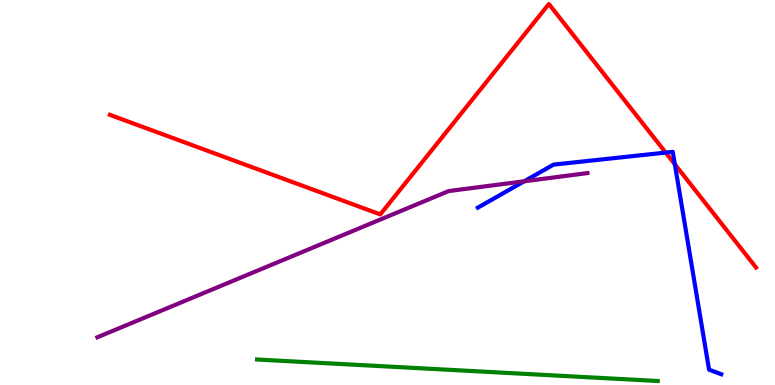[{'lines': ['blue', 'red'], 'intersections': [{'x': 8.59, 'y': 6.04}, {'x': 8.71, 'y': 5.73}]}, {'lines': ['green', 'red'], 'intersections': []}, {'lines': ['purple', 'red'], 'intersections': []}, {'lines': ['blue', 'green'], 'intersections': []}, {'lines': ['blue', 'purple'], 'intersections': [{'x': 6.76, 'y': 5.29}]}, {'lines': ['green', 'purple'], 'intersections': []}]